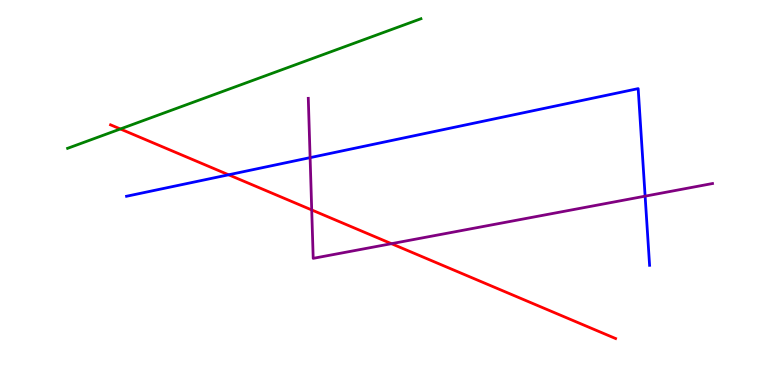[{'lines': ['blue', 'red'], 'intersections': [{'x': 2.95, 'y': 5.46}]}, {'lines': ['green', 'red'], 'intersections': [{'x': 1.55, 'y': 6.65}]}, {'lines': ['purple', 'red'], 'intersections': [{'x': 4.02, 'y': 4.55}, {'x': 5.05, 'y': 3.67}]}, {'lines': ['blue', 'green'], 'intersections': []}, {'lines': ['blue', 'purple'], 'intersections': [{'x': 4.0, 'y': 5.91}, {'x': 8.32, 'y': 4.91}]}, {'lines': ['green', 'purple'], 'intersections': []}]